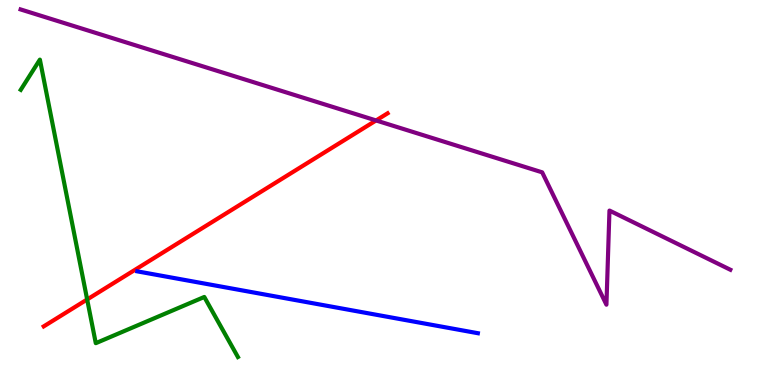[{'lines': ['blue', 'red'], 'intersections': []}, {'lines': ['green', 'red'], 'intersections': [{'x': 1.12, 'y': 2.22}]}, {'lines': ['purple', 'red'], 'intersections': [{'x': 4.85, 'y': 6.87}]}, {'lines': ['blue', 'green'], 'intersections': []}, {'lines': ['blue', 'purple'], 'intersections': []}, {'lines': ['green', 'purple'], 'intersections': []}]